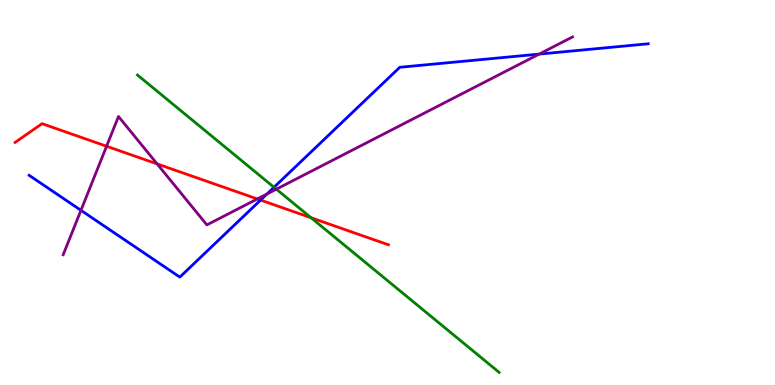[{'lines': ['blue', 'red'], 'intersections': [{'x': 3.36, 'y': 4.8}]}, {'lines': ['green', 'red'], 'intersections': [{'x': 4.01, 'y': 4.34}]}, {'lines': ['purple', 'red'], 'intersections': [{'x': 1.38, 'y': 6.2}, {'x': 2.03, 'y': 5.74}, {'x': 3.32, 'y': 4.83}]}, {'lines': ['blue', 'green'], 'intersections': [{'x': 3.54, 'y': 5.14}]}, {'lines': ['blue', 'purple'], 'intersections': [{'x': 1.04, 'y': 4.54}, {'x': 3.44, 'y': 4.96}, {'x': 6.96, 'y': 8.59}]}, {'lines': ['green', 'purple'], 'intersections': [{'x': 3.57, 'y': 5.09}]}]